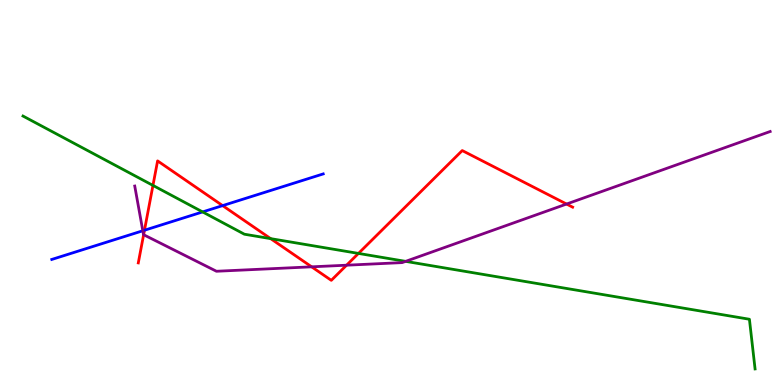[{'lines': ['blue', 'red'], 'intersections': [{'x': 1.86, 'y': 4.02}, {'x': 2.87, 'y': 4.66}]}, {'lines': ['green', 'red'], 'intersections': [{'x': 1.97, 'y': 5.18}, {'x': 3.49, 'y': 3.8}, {'x': 4.63, 'y': 3.42}]}, {'lines': ['purple', 'red'], 'intersections': [{'x': 1.85, 'y': 3.9}, {'x': 4.02, 'y': 3.07}, {'x': 4.47, 'y': 3.11}, {'x': 7.31, 'y': 4.7}]}, {'lines': ['blue', 'green'], 'intersections': [{'x': 2.61, 'y': 4.5}]}, {'lines': ['blue', 'purple'], 'intersections': [{'x': 1.84, 'y': 4.01}]}, {'lines': ['green', 'purple'], 'intersections': [{'x': 5.23, 'y': 3.21}]}]